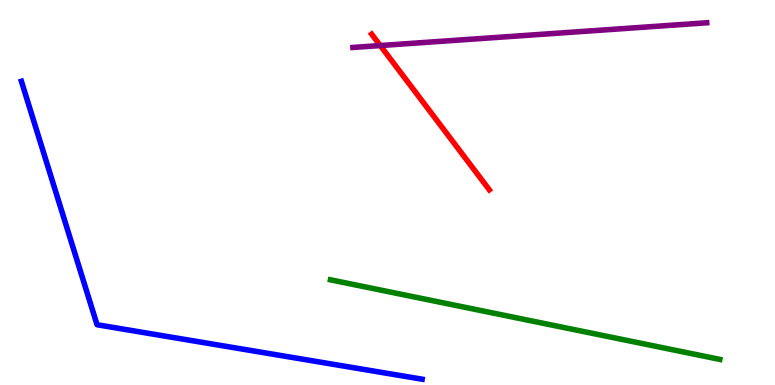[{'lines': ['blue', 'red'], 'intersections': []}, {'lines': ['green', 'red'], 'intersections': []}, {'lines': ['purple', 'red'], 'intersections': [{'x': 4.91, 'y': 8.82}]}, {'lines': ['blue', 'green'], 'intersections': []}, {'lines': ['blue', 'purple'], 'intersections': []}, {'lines': ['green', 'purple'], 'intersections': []}]